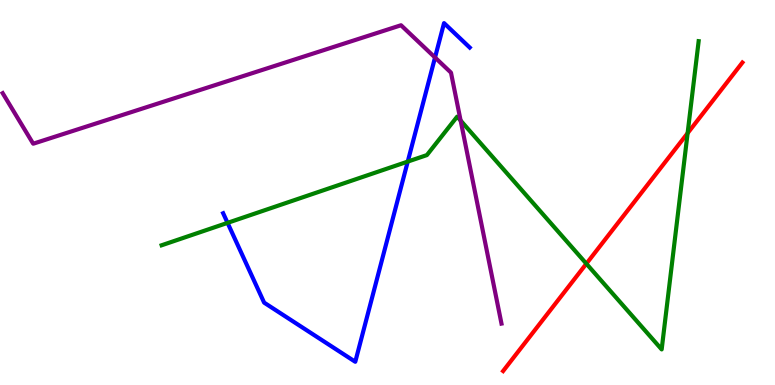[{'lines': ['blue', 'red'], 'intersections': []}, {'lines': ['green', 'red'], 'intersections': [{'x': 7.57, 'y': 3.15}, {'x': 8.87, 'y': 6.54}]}, {'lines': ['purple', 'red'], 'intersections': []}, {'lines': ['blue', 'green'], 'intersections': [{'x': 2.94, 'y': 4.21}, {'x': 5.26, 'y': 5.8}]}, {'lines': ['blue', 'purple'], 'intersections': [{'x': 5.61, 'y': 8.51}]}, {'lines': ['green', 'purple'], 'intersections': [{'x': 5.94, 'y': 6.87}]}]